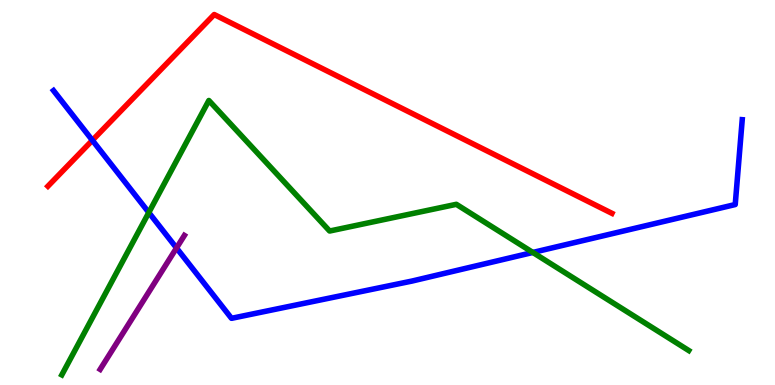[{'lines': ['blue', 'red'], 'intersections': [{'x': 1.19, 'y': 6.36}]}, {'lines': ['green', 'red'], 'intersections': []}, {'lines': ['purple', 'red'], 'intersections': []}, {'lines': ['blue', 'green'], 'intersections': [{'x': 1.92, 'y': 4.48}, {'x': 6.88, 'y': 3.44}]}, {'lines': ['blue', 'purple'], 'intersections': [{'x': 2.28, 'y': 3.56}]}, {'lines': ['green', 'purple'], 'intersections': []}]